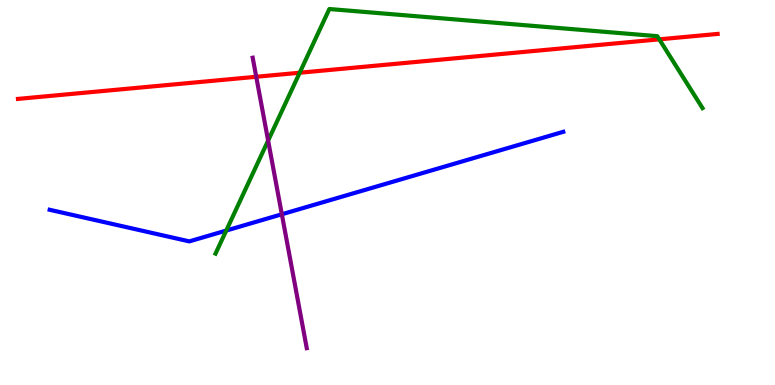[{'lines': ['blue', 'red'], 'intersections': []}, {'lines': ['green', 'red'], 'intersections': [{'x': 3.87, 'y': 8.11}, {'x': 8.51, 'y': 8.98}]}, {'lines': ['purple', 'red'], 'intersections': [{'x': 3.31, 'y': 8.01}]}, {'lines': ['blue', 'green'], 'intersections': [{'x': 2.92, 'y': 4.01}]}, {'lines': ['blue', 'purple'], 'intersections': [{'x': 3.64, 'y': 4.43}]}, {'lines': ['green', 'purple'], 'intersections': [{'x': 3.46, 'y': 6.35}]}]